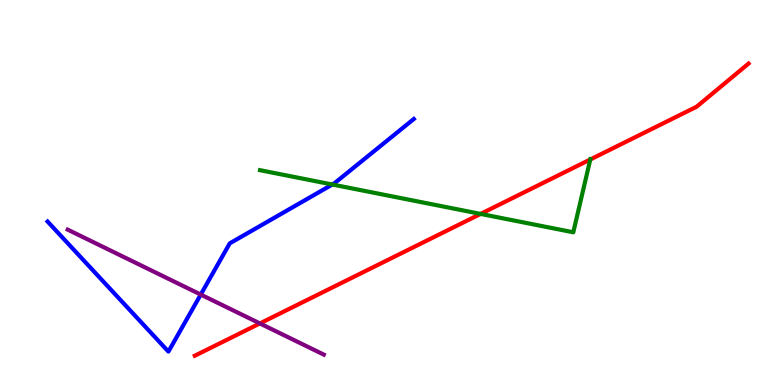[{'lines': ['blue', 'red'], 'intersections': []}, {'lines': ['green', 'red'], 'intersections': [{'x': 6.2, 'y': 4.44}, {'x': 7.62, 'y': 5.86}]}, {'lines': ['purple', 'red'], 'intersections': [{'x': 3.35, 'y': 1.6}]}, {'lines': ['blue', 'green'], 'intersections': [{'x': 4.29, 'y': 5.21}]}, {'lines': ['blue', 'purple'], 'intersections': [{'x': 2.59, 'y': 2.35}]}, {'lines': ['green', 'purple'], 'intersections': []}]